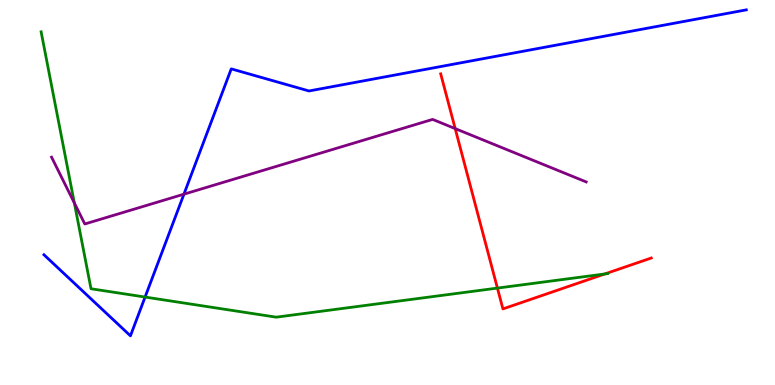[{'lines': ['blue', 'red'], 'intersections': []}, {'lines': ['green', 'red'], 'intersections': [{'x': 6.42, 'y': 2.52}, {'x': 7.8, 'y': 2.88}]}, {'lines': ['purple', 'red'], 'intersections': [{'x': 5.87, 'y': 6.66}]}, {'lines': ['blue', 'green'], 'intersections': [{'x': 1.87, 'y': 2.28}]}, {'lines': ['blue', 'purple'], 'intersections': [{'x': 2.37, 'y': 4.96}]}, {'lines': ['green', 'purple'], 'intersections': [{'x': 0.959, 'y': 4.73}]}]